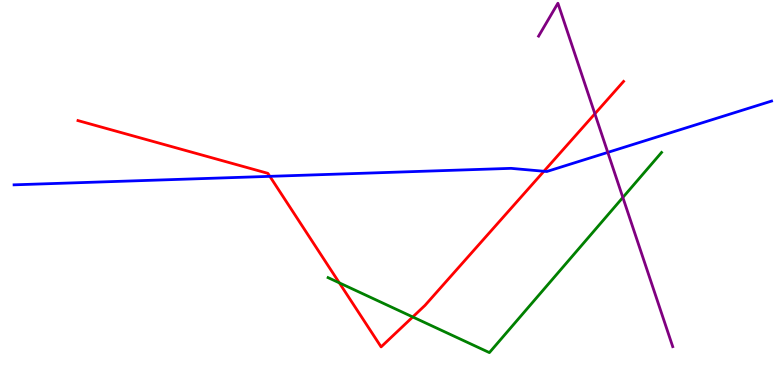[{'lines': ['blue', 'red'], 'intersections': [{'x': 3.48, 'y': 5.42}, {'x': 7.02, 'y': 5.55}]}, {'lines': ['green', 'red'], 'intersections': [{'x': 4.38, 'y': 2.65}, {'x': 5.33, 'y': 1.77}]}, {'lines': ['purple', 'red'], 'intersections': [{'x': 7.68, 'y': 7.04}]}, {'lines': ['blue', 'green'], 'intersections': []}, {'lines': ['blue', 'purple'], 'intersections': [{'x': 7.84, 'y': 6.04}]}, {'lines': ['green', 'purple'], 'intersections': [{'x': 8.04, 'y': 4.87}]}]